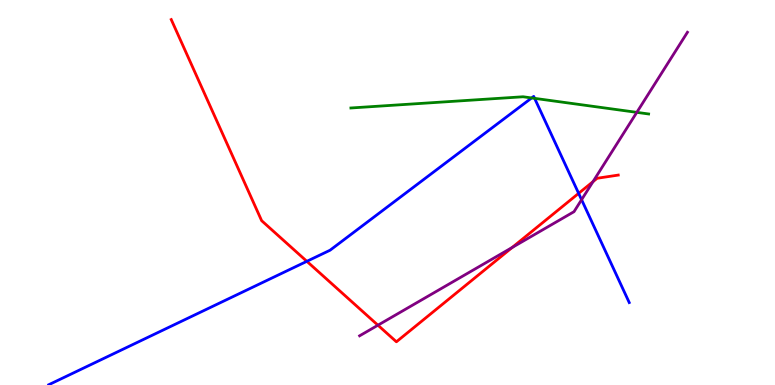[{'lines': ['blue', 'red'], 'intersections': [{'x': 3.96, 'y': 3.21}, {'x': 7.47, 'y': 4.98}]}, {'lines': ['green', 'red'], 'intersections': []}, {'lines': ['purple', 'red'], 'intersections': [{'x': 4.88, 'y': 1.55}, {'x': 6.61, 'y': 3.57}, {'x': 7.65, 'y': 5.28}]}, {'lines': ['blue', 'green'], 'intersections': [{'x': 6.86, 'y': 7.46}, {'x': 6.9, 'y': 7.45}]}, {'lines': ['blue', 'purple'], 'intersections': [{'x': 7.5, 'y': 4.81}]}, {'lines': ['green', 'purple'], 'intersections': [{'x': 8.22, 'y': 7.08}]}]